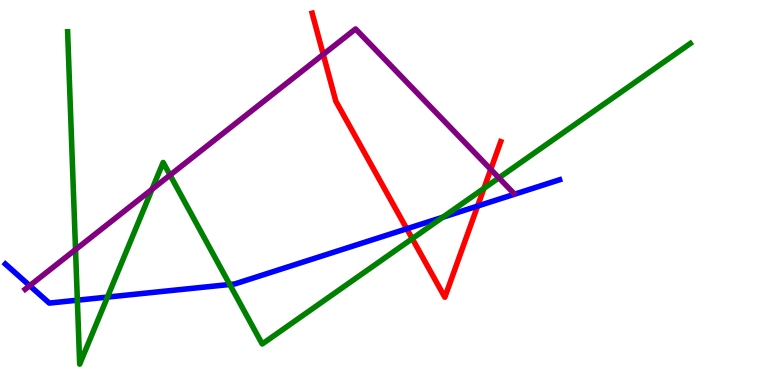[{'lines': ['blue', 'red'], 'intersections': [{'x': 5.25, 'y': 4.06}, {'x': 6.16, 'y': 4.65}]}, {'lines': ['green', 'red'], 'intersections': [{'x': 5.32, 'y': 3.8}, {'x': 6.24, 'y': 5.11}]}, {'lines': ['purple', 'red'], 'intersections': [{'x': 4.17, 'y': 8.59}, {'x': 6.33, 'y': 5.6}]}, {'lines': ['blue', 'green'], 'intersections': [{'x': 0.998, 'y': 2.2}, {'x': 1.39, 'y': 2.28}, {'x': 2.96, 'y': 2.61}, {'x': 5.71, 'y': 4.36}]}, {'lines': ['blue', 'purple'], 'intersections': [{'x': 0.383, 'y': 2.58}]}, {'lines': ['green', 'purple'], 'intersections': [{'x': 0.974, 'y': 3.52}, {'x': 1.96, 'y': 5.08}, {'x': 2.19, 'y': 5.45}, {'x': 6.44, 'y': 5.38}]}]